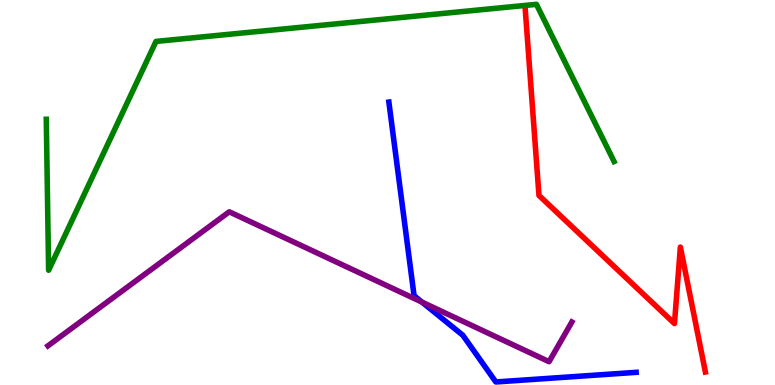[{'lines': ['blue', 'red'], 'intersections': []}, {'lines': ['green', 'red'], 'intersections': []}, {'lines': ['purple', 'red'], 'intersections': []}, {'lines': ['blue', 'green'], 'intersections': []}, {'lines': ['blue', 'purple'], 'intersections': [{'x': 5.45, 'y': 2.15}]}, {'lines': ['green', 'purple'], 'intersections': []}]